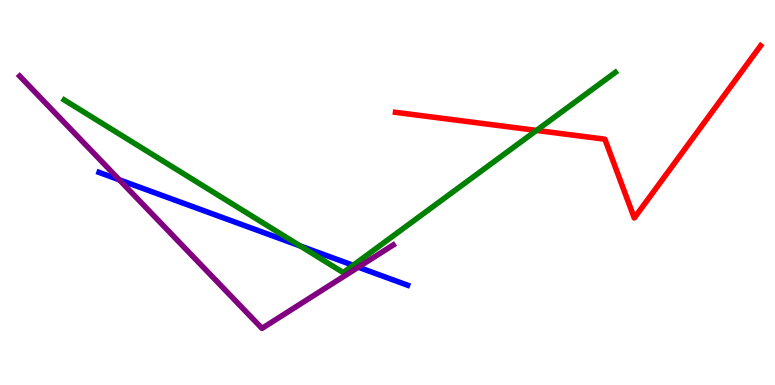[{'lines': ['blue', 'red'], 'intersections': []}, {'lines': ['green', 'red'], 'intersections': [{'x': 6.92, 'y': 6.61}]}, {'lines': ['purple', 'red'], 'intersections': []}, {'lines': ['blue', 'green'], 'intersections': [{'x': 3.87, 'y': 3.61}, {'x': 4.56, 'y': 3.11}]}, {'lines': ['blue', 'purple'], 'intersections': [{'x': 1.54, 'y': 5.33}, {'x': 4.62, 'y': 3.06}]}, {'lines': ['green', 'purple'], 'intersections': []}]